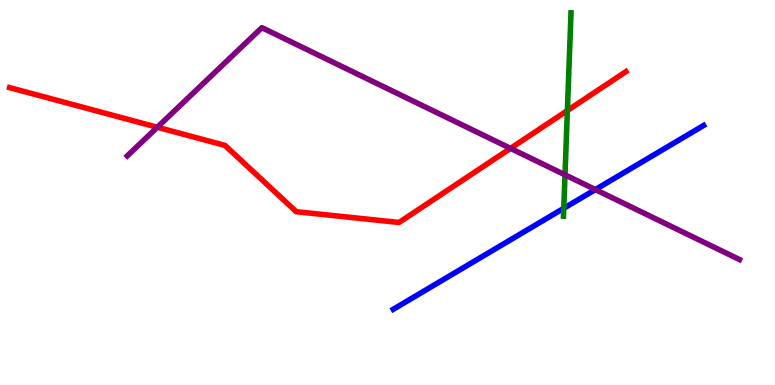[{'lines': ['blue', 'red'], 'intersections': []}, {'lines': ['green', 'red'], 'intersections': [{'x': 7.32, 'y': 7.13}]}, {'lines': ['purple', 'red'], 'intersections': [{'x': 2.03, 'y': 6.69}, {'x': 6.59, 'y': 6.15}]}, {'lines': ['blue', 'green'], 'intersections': [{'x': 7.27, 'y': 4.59}]}, {'lines': ['blue', 'purple'], 'intersections': [{'x': 7.68, 'y': 5.08}]}, {'lines': ['green', 'purple'], 'intersections': [{'x': 7.29, 'y': 5.46}]}]